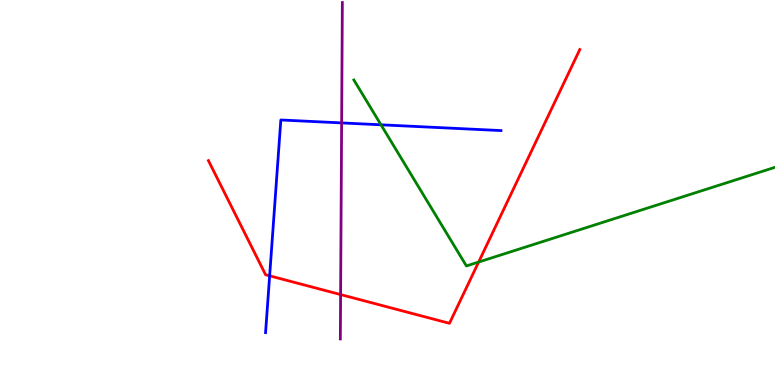[{'lines': ['blue', 'red'], 'intersections': [{'x': 3.48, 'y': 2.84}]}, {'lines': ['green', 'red'], 'intersections': [{'x': 6.18, 'y': 3.19}]}, {'lines': ['purple', 'red'], 'intersections': [{'x': 4.39, 'y': 2.35}]}, {'lines': ['blue', 'green'], 'intersections': [{'x': 4.92, 'y': 6.76}]}, {'lines': ['blue', 'purple'], 'intersections': [{'x': 4.41, 'y': 6.81}]}, {'lines': ['green', 'purple'], 'intersections': []}]